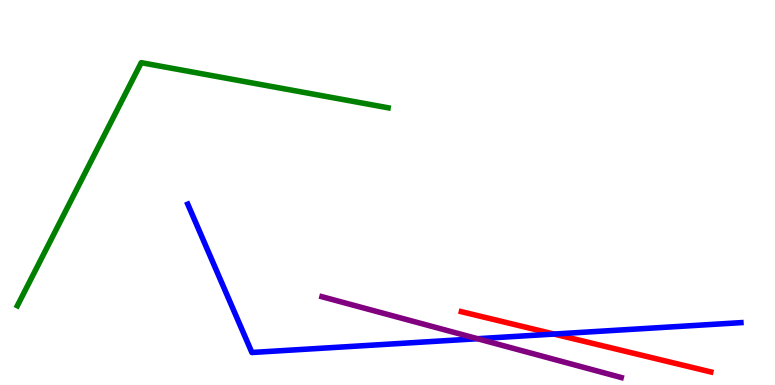[{'lines': ['blue', 'red'], 'intersections': [{'x': 7.15, 'y': 1.32}]}, {'lines': ['green', 'red'], 'intersections': []}, {'lines': ['purple', 'red'], 'intersections': []}, {'lines': ['blue', 'green'], 'intersections': []}, {'lines': ['blue', 'purple'], 'intersections': [{'x': 6.16, 'y': 1.2}]}, {'lines': ['green', 'purple'], 'intersections': []}]